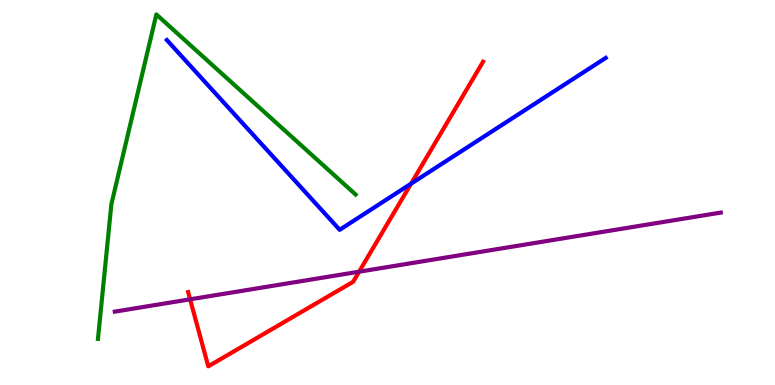[{'lines': ['blue', 'red'], 'intersections': [{'x': 5.3, 'y': 5.23}]}, {'lines': ['green', 'red'], 'intersections': []}, {'lines': ['purple', 'red'], 'intersections': [{'x': 2.45, 'y': 2.23}, {'x': 4.63, 'y': 2.94}]}, {'lines': ['blue', 'green'], 'intersections': []}, {'lines': ['blue', 'purple'], 'intersections': []}, {'lines': ['green', 'purple'], 'intersections': []}]